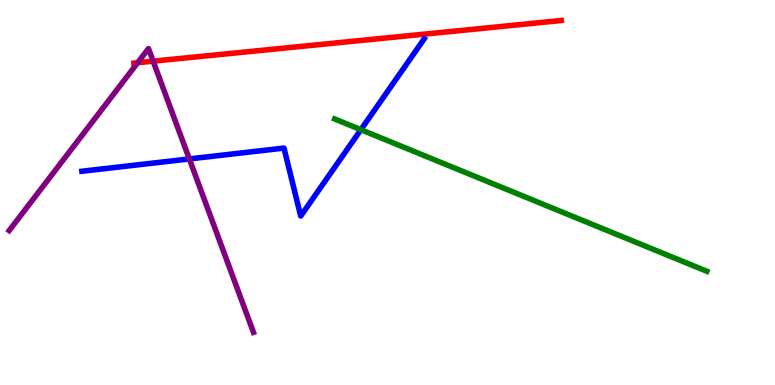[{'lines': ['blue', 'red'], 'intersections': []}, {'lines': ['green', 'red'], 'intersections': []}, {'lines': ['purple', 'red'], 'intersections': [{'x': 1.78, 'y': 8.37}, {'x': 1.98, 'y': 8.41}]}, {'lines': ['blue', 'green'], 'intersections': [{'x': 4.66, 'y': 6.63}]}, {'lines': ['blue', 'purple'], 'intersections': [{'x': 2.44, 'y': 5.87}]}, {'lines': ['green', 'purple'], 'intersections': []}]